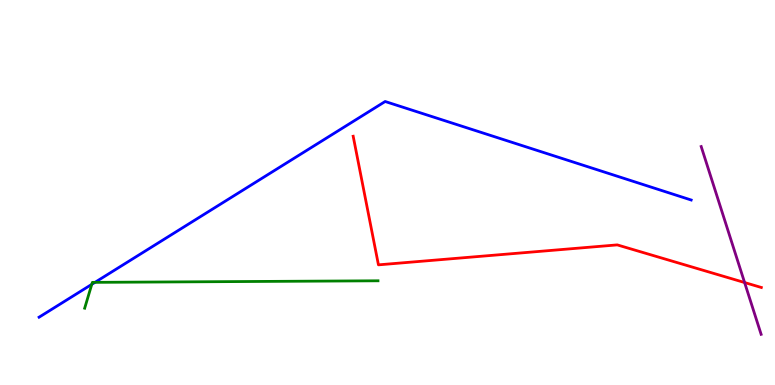[{'lines': ['blue', 'red'], 'intersections': []}, {'lines': ['green', 'red'], 'intersections': []}, {'lines': ['purple', 'red'], 'intersections': [{'x': 9.61, 'y': 2.66}]}, {'lines': ['blue', 'green'], 'intersections': [{'x': 1.18, 'y': 2.61}, {'x': 1.23, 'y': 2.67}]}, {'lines': ['blue', 'purple'], 'intersections': []}, {'lines': ['green', 'purple'], 'intersections': []}]